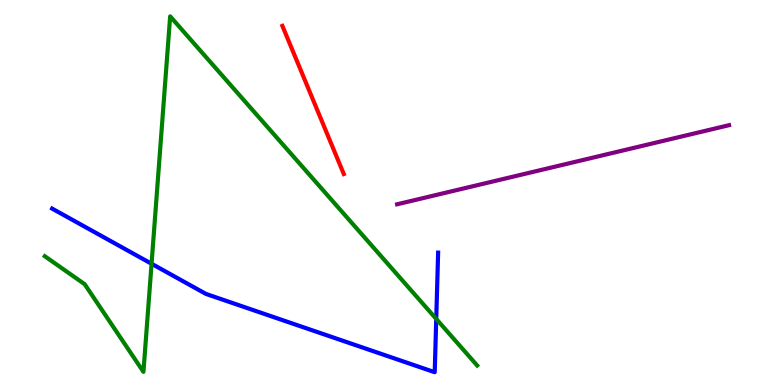[{'lines': ['blue', 'red'], 'intersections': []}, {'lines': ['green', 'red'], 'intersections': []}, {'lines': ['purple', 'red'], 'intersections': []}, {'lines': ['blue', 'green'], 'intersections': [{'x': 1.96, 'y': 3.15}, {'x': 5.63, 'y': 1.72}]}, {'lines': ['blue', 'purple'], 'intersections': []}, {'lines': ['green', 'purple'], 'intersections': []}]